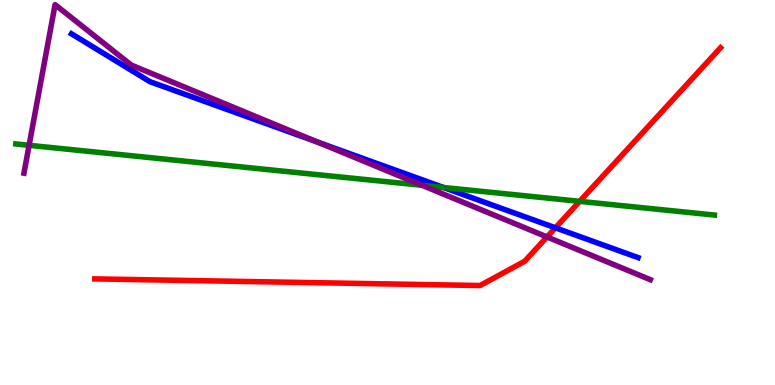[{'lines': ['blue', 'red'], 'intersections': [{'x': 7.17, 'y': 4.08}]}, {'lines': ['green', 'red'], 'intersections': [{'x': 7.48, 'y': 4.77}]}, {'lines': ['purple', 'red'], 'intersections': [{'x': 7.06, 'y': 3.85}]}, {'lines': ['blue', 'green'], 'intersections': [{'x': 5.72, 'y': 5.13}]}, {'lines': ['blue', 'purple'], 'intersections': [{'x': 4.1, 'y': 6.31}]}, {'lines': ['green', 'purple'], 'intersections': [{'x': 0.375, 'y': 6.23}, {'x': 5.45, 'y': 5.19}]}]